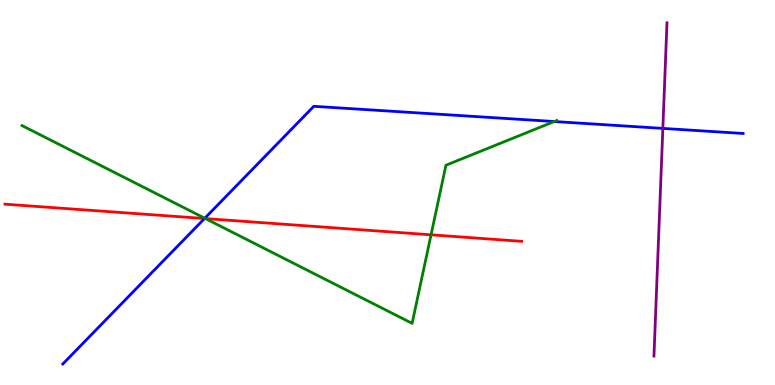[{'lines': ['blue', 'red'], 'intersections': [{'x': 2.64, 'y': 4.32}]}, {'lines': ['green', 'red'], 'intersections': [{'x': 2.65, 'y': 4.32}, {'x': 5.56, 'y': 3.9}]}, {'lines': ['purple', 'red'], 'intersections': []}, {'lines': ['blue', 'green'], 'intersections': [{'x': 2.64, 'y': 4.33}, {'x': 7.15, 'y': 6.84}]}, {'lines': ['blue', 'purple'], 'intersections': [{'x': 8.55, 'y': 6.67}]}, {'lines': ['green', 'purple'], 'intersections': []}]